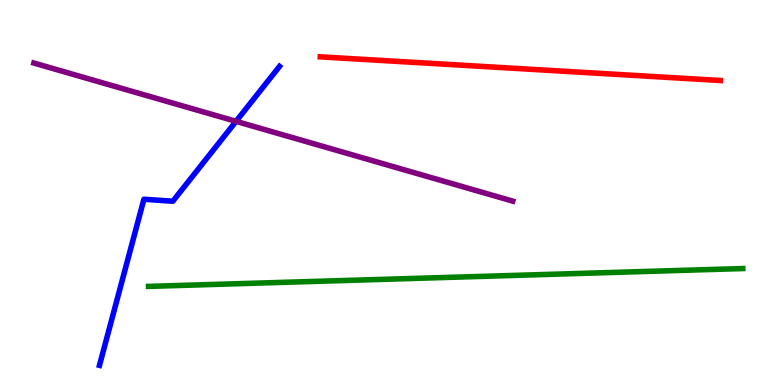[{'lines': ['blue', 'red'], 'intersections': []}, {'lines': ['green', 'red'], 'intersections': []}, {'lines': ['purple', 'red'], 'intersections': []}, {'lines': ['blue', 'green'], 'intersections': []}, {'lines': ['blue', 'purple'], 'intersections': [{'x': 3.05, 'y': 6.85}]}, {'lines': ['green', 'purple'], 'intersections': []}]